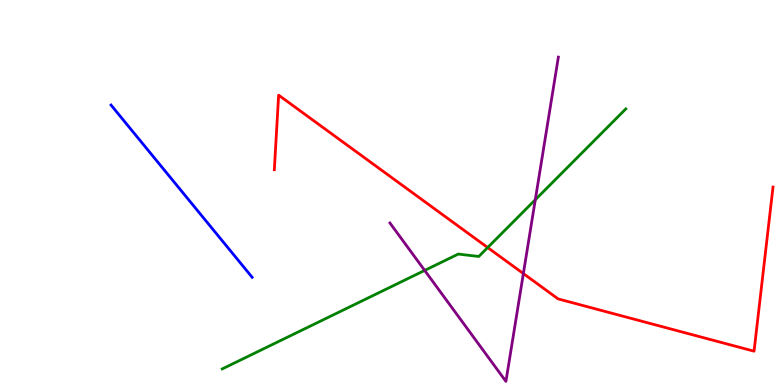[{'lines': ['blue', 'red'], 'intersections': []}, {'lines': ['green', 'red'], 'intersections': [{'x': 6.29, 'y': 3.57}]}, {'lines': ['purple', 'red'], 'intersections': [{'x': 6.75, 'y': 2.89}]}, {'lines': ['blue', 'green'], 'intersections': []}, {'lines': ['blue', 'purple'], 'intersections': []}, {'lines': ['green', 'purple'], 'intersections': [{'x': 5.48, 'y': 2.98}, {'x': 6.91, 'y': 4.81}]}]